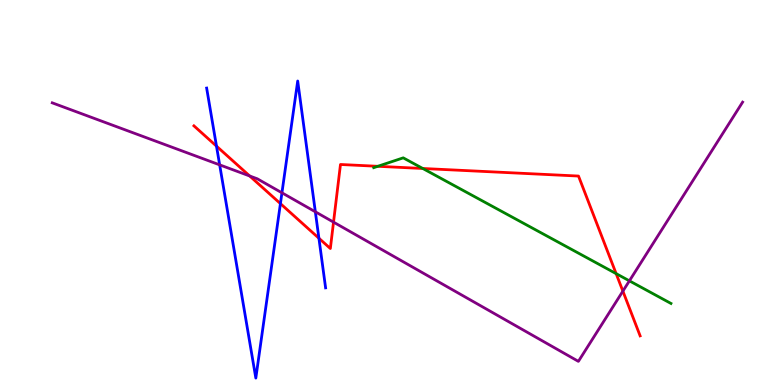[{'lines': ['blue', 'red'], 'intersections': [{'x': 2.79, 'y': 6.2}, {'x': 3.62, 'y': 4.71}, {'x': 4.11, 'y': 3.81}]}, {'lines': ['green', 'red'], 'intersections': [{'x': 4.87, 'y': 5.68}, {'x': 5.46, 'y': 5.62}, {'x': 7.95, 'y': 2.89}]}, {'lines': ['purple', 'red'], 'intersections': [{'x': 3.22, 'y': 5.43}, {'x': 4.3, 'y': 4.23}, {'x': 8.04, 'y': 2.44}]}, {'lines': ['blue', 'green'], 'intersections': []}, {'lines': ['blue', 'purple'], 'intersections': [{'x': 2.83, 'y': 5.72}, {'x': 3.64, 'y': 4.99}, {'x': 4.07, 'y': 4.5}]}, {'lines': ['green', 'purple'], 'intersections': [{'x': 8.12, 'y': 2.71}]}]